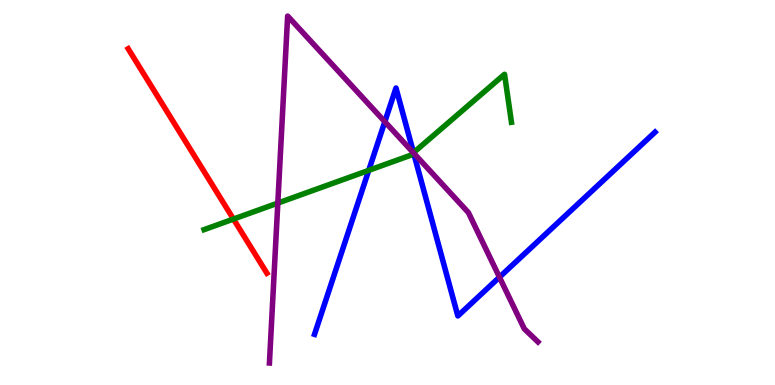[{'lines': ['blue', 'red'], 'intersections': []}, {'lines': ['green', 'red'], 'intersections': [{'x': 3.01, 'y': 4.31}]}, {'lines': ['purple', 'red'], 'intersections': []}, {'lines': ['blue', 'green'], 'intersections': [{'x': 4.76, 'y': 5.58}, {'x': 5.34, 'y': 6.04}]}, {'lines': ['blue', 'purple'], 'intersections': [{'x': 4.97, 'y': 6.84}, {'x': 5.34, 'y': 6.03}, {'x': 6.44, 'y': 2.8}]}, {'lines': ['green', 'purple'], 'intersections': [{'x': 3.58, 'y': 4.72}, {'x': 5.33, 'y': 6.03}]}]